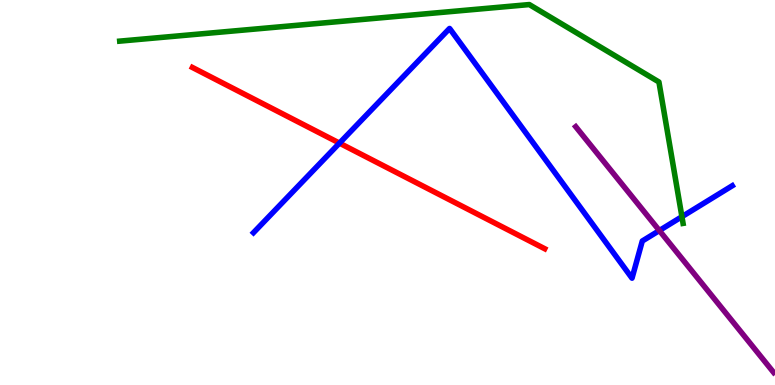[{'lines': ['blue', 'red'], 'intersections': [{'x': 4.38, 'y': 6.28}]}, {'lines': ['green', 'red'], 'intersections': []}, {'lines': ['purple', 'red'], 'intersections': []}, {'lines': ['blue', 'green'], 'intersections': [{'x': 8.8, 'y': 4.37}]}, {'lines': ['blue', 'purple'], 'intersections': [{'x': 8.51, 'y': 4.01}]}, {'lines': ['green', 'purple'], 'intersections': []}]